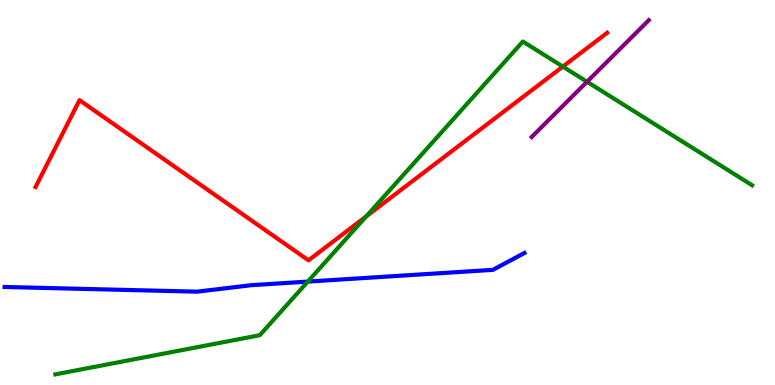[{'lines': ['blue', 'red'], 'intersections': []}, {'lines': ['green', 'red'], 'intersections': [{'x': 4.73, 'y': 4.38}, {'x': 7.26, 'y': 8.27}]}, {'lines': ['purple', 'red'], 'intersections': []}, {'lines': ['blue', 'green'], 'intersections': [{'x': 3.97, 'y': 2.69}]}, {'lines': ['blue', 'purple'], 'intersections': []}, {'lines': ['green', 'purple'], 'intersections': [{'x': 7.57, 'y': 7.88}]}]